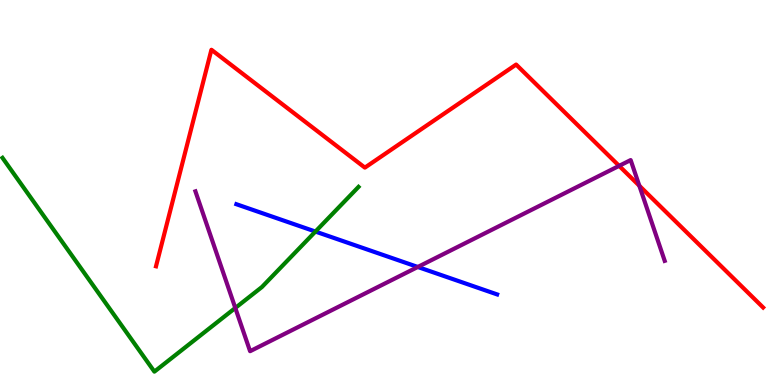[{'lines': ['blue', 'red'], 'intersections': []}, {'lines': ['green', 'red'], 'intersections': []}, {'lines': ['purple', 'red'], 'intersections': [{'x': 7.99, 'y': 5.69}, {'x': 8.25, 'y': 5.18}]}, {'lines': ['blue', 'green'], 'intersections': [{'x': 4.07, 'y': 3.99}]}, {'lines': ['blue', 'purple'], 'intersections': [{'x': 5.39, 'y': 3.07}]}, {'lines': ['green', 'purple'], 'intersections': [{'x': 3.04, 'y': 2.0}]}]